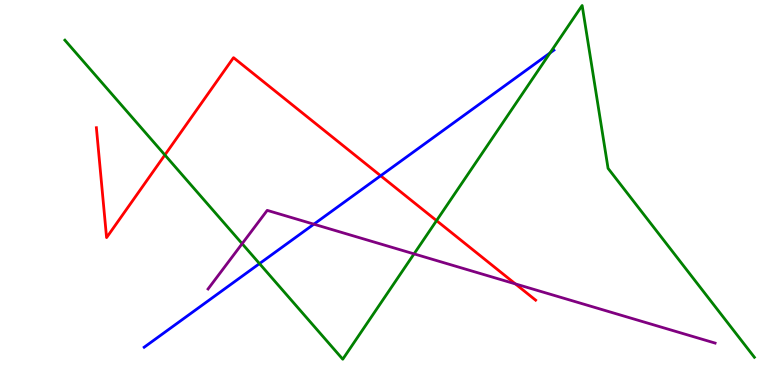[{'lines': ['blue', 'red'], 'intersections': [{'x': 4.91, 'y': 5.43}]}, {'lines': ['green', 'red'], 'intersections': [{'x': 2.13, 'y': 5.97}, {'x': 5.63, 'y': 4.27}]}, {'lines': ['purple', 'red'], 'intersections': [{'x': 6.65, 'y': 2.63}]}, {'lines': ['blue', 'green'], 'intersections': [{'x': 3.35, 'y': 3.15}, {'x': 7.1, 'y': 8.62}]}, {'lines': ['blue', 'purple'], 'intersections': [{'x': 4.05, 'y': 4.18}]}, {'lines': ['green', 'purple'], 'intersections': [{'x': 3.12, 'y': 3.67}, {'x': 5.34, 'y': 3.41}]}]